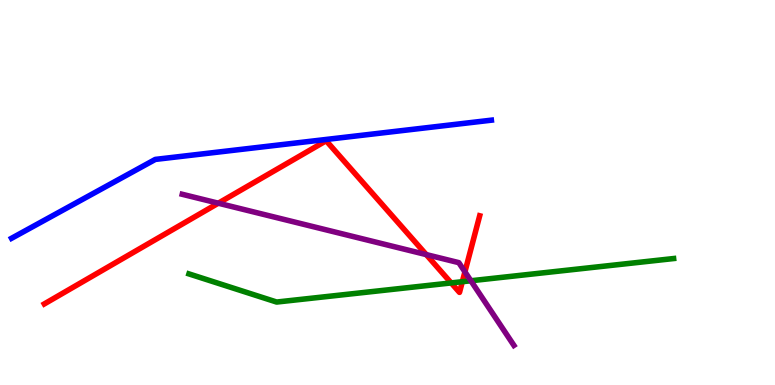[{'lines': ['blue', 'red'], 'intersections': []}, {'lines': ['green', 'red'], 'intersections': [{'x': 5.82, 'y': 2.65}, {'x': 5.97, 'y': 2.68}]}, {'lines': ['purple', 'red'], 'intersections': [{'x': 2.82, 'y': 4.72}, {'x': 5.5, 'y': 3.39}, {'x': 6.0, 'y': 2.94}]}, {'lines': ['blue', 'green'], 'intersections': []}, {'lines': ['blue', 'purple'], 'intersections': []}, {'lines': ['green', 'purple'], 'intersections': [{'x': 6.08, 'y': 2.71}]}]